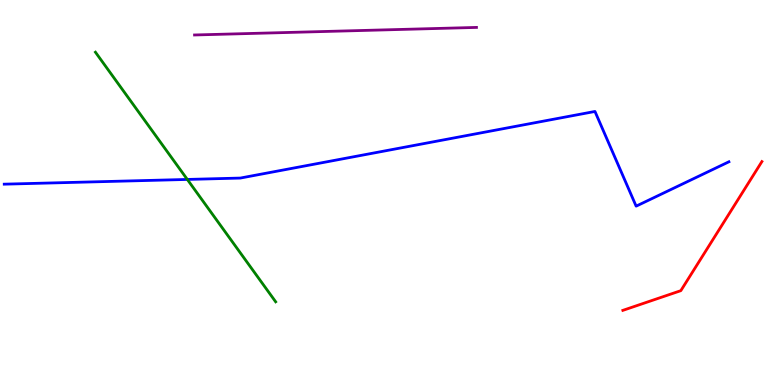[{'lines': ['blue', 'red'], 'intersections': []}, {'lines': ['green', 'red'], 'intersections': []}, {'lines': ['purple', 'red'], 'intersections': []}, {'lines': ['blue', 'green'], 'intersections': [{'x': 2.42, 'y': 5.34}]}, {'lines': ['blue', 'purple'], 'intersections': []}, {'lines': ['green', 'purple'], 'intersections': []}]